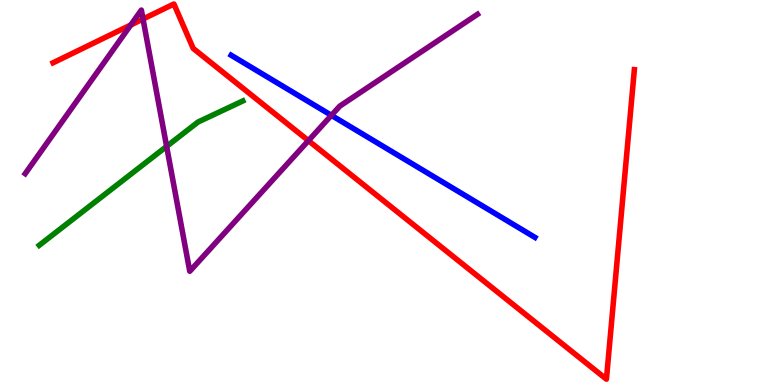[{'lines': ['blue', 'red'], 'intersections': []}, {'lines': ['green', 'red'], 'intersections': []}, {'lines': ['purple', 'red'], 'intersections': [{'x': 1.69, 'y': 9.35}, {'x': 1.85, 'y': 9.51}, {'x': 3.98, 'y': 6.35}]}, {'lines': ['blue', 'green'], 'intersections': []}, {'lines': ['blue', 'purple'], 'intersections': [{'x': 4.28, 'y': 7.0}]}, {'lines': ['green', 'purple'], 'intersections': [{'x': 2.15, 'y': 6.2}]}]